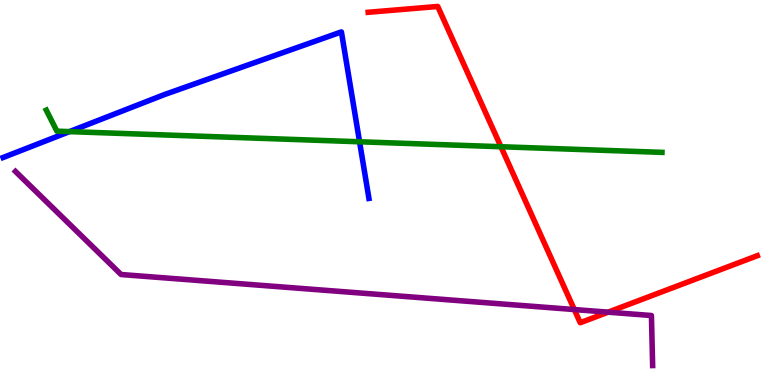[{'lines': ['blue', 'red'], 'intersections': []}, {'lines': ['green', 'red'], 'intersections': [{'x': 6.46, 'y': 6.19}]}, {'lines': ['purple', 'red'], 'intersections': [{'x': 7.41, 'y': 1.96}, {'x': 7.85, 'y': 1.89}]}, {'lines': ['blue', 'green'], 'intersections': [{'x': 0.896, 'y': 6.58}, {'x': 4.64, 'y': 6.32}]}, {'lines': ['blue', 'purple'], 'intersections': []}, {'lines': ['green', 'purple'], 'intersections': []}]